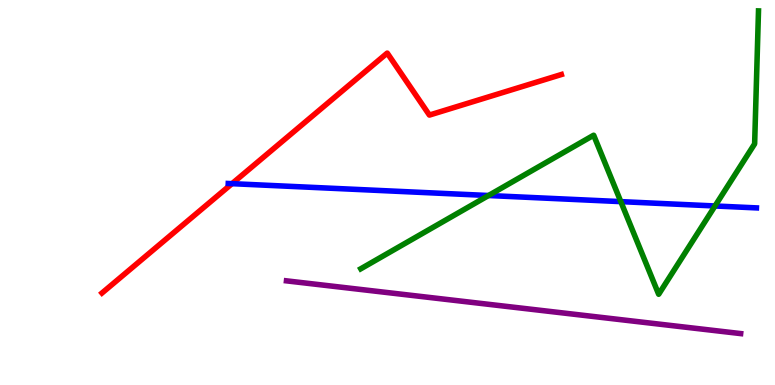[{'lines': ['blue', 'red'], 'intersections': [{'x': 2.99, 'y': 5.23}]}, {'lines': ['green', 'red'], 'intersections': []}, {'lines': ['purple', 'red'], 'intersections': []}, {'lines': ['blue', 'green'], 'intersections': [{'x': 6.3, 'y': 4.92}, {'x': 8.01, 'y': 4.76}, {'x': 9.23, 'y': 4.65}]}, {'lines': ['blue', 'purple'], 'intersections': []}, {'lines': ['green', 'purple'], 'intersections': []}]